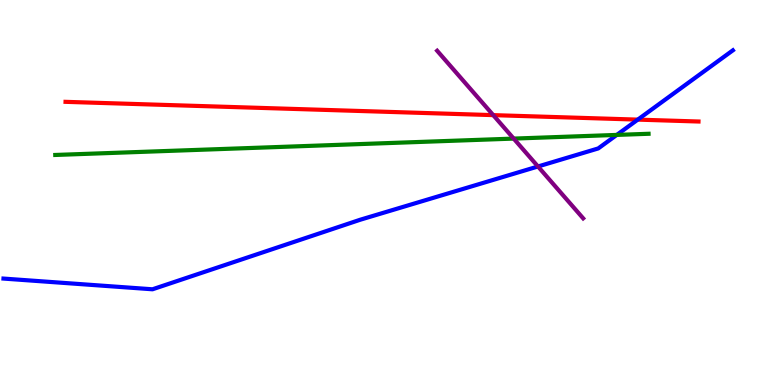[{'lines': ['blue', 'red'], 'intersections': [{'x': 8.23, 'y': 6.89}]}, {'lines': ['green', 'red'], 'intersections': []}, {'lines': ['purple', 'red'], 'intersections': [{'x': 6.36, 'y': 7.01}]}, {'lines': ['blue', 'green'], 'intersections': [{'x': 7.96, 'y': 6.5}]}, {'lines': ['blue', 'purple'], 'intersections': [{'x': 6.94, 'y': 5.68}]}, {'lines': ['green', 'purple'], 'intersections': [{'x': 6.63, 'y': 6.4}]}]